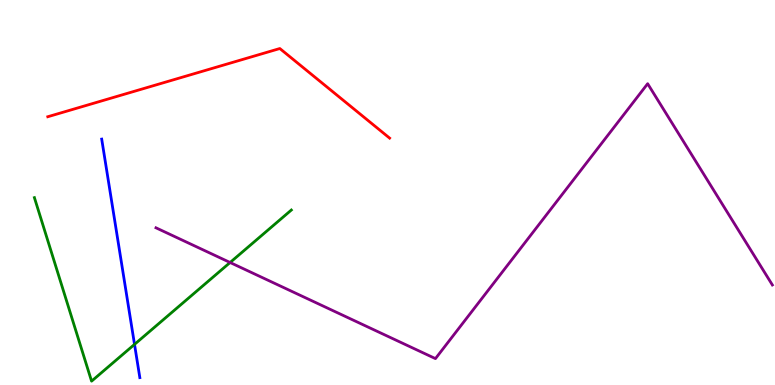[{'lines': ['blue', 'red'], 'intersections': []}, {'lines': ['green', 'red'], 'intersections': []}, {'lines': ['purple', 'red'], 'intersections': []}, {'lines': ['blue', 'green'], 'intersections': [{'x': 1.74, 'y': 1.06}]}, {'lines': ['blue', 'purple'], 'intersections': []}, {'lines': ['green', 'purple'], 'intersections': [{'x': 2.97, 'y': 3.18}]}]